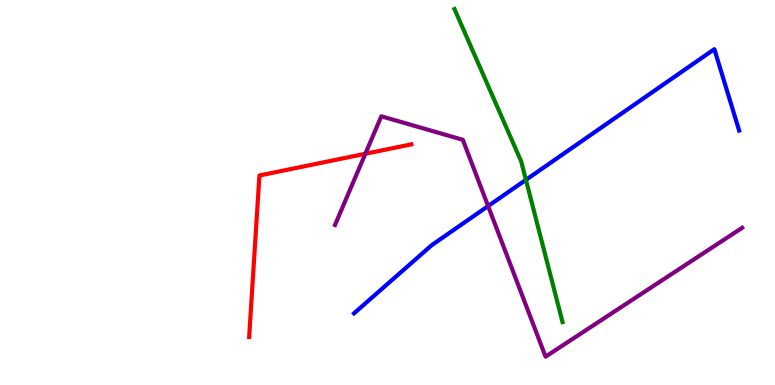[{'lines': ['blue', 'red'], 'intersections': []}, {'lines': ['green', 'red'], 'intersections': []}, {'lines': ['purple', 'red'], 'intersections': [{'x': 4.71, 'y': 6.01}]}, {'lines': ['blue', 'green'], 'intersections': [{'x': 6.79, 'y': 5.33}]}, {'lines': ['blue', 'purple'], 'intersections': [{'x': 6.3, 'y': 4.65}]}, {'lines': ['green', 'purple'], 'intersections': []}]